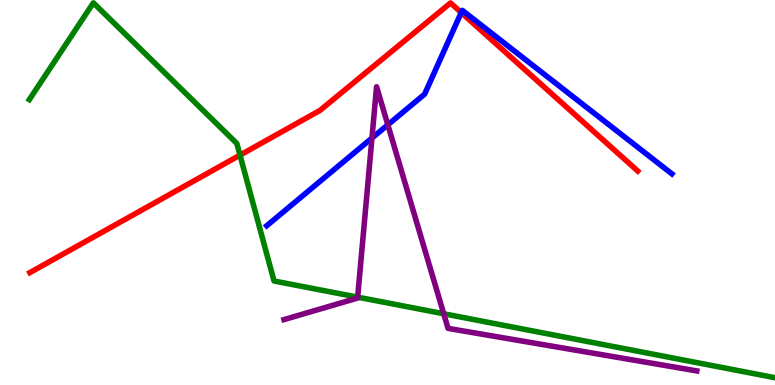[{'lines': ['blue', 'red'], 'intersections': [{'x': 5.95, 'y': 9.67}]}, {'lines': ['green', 'red'], 'intersections': [{'x': 3.1, 'y': 5.97}]}, {'lines': ['purple', 'red'], 'intersections': []}, {'lines': ['blue', 'green'], 'intersections': []}, {'lines': ['blue', 'purple'], 'intersections': [{'x': 4.8, 'y': 6.41}, {'x': 5.0, 'y': 6.76}]}, {'lines': ['green', 'purple'], 'intersections': [{'x': 4.61, 'y': 2.28}, {'x': 5.73, 'y': 1.85}]}]